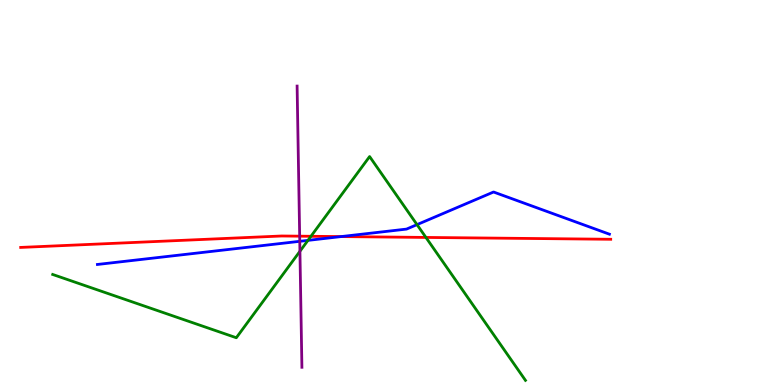[{'lines': ['blue', 'red'], 'intersections': [{'x': 4.4, 'y': 3.85}]}, {'lines': ['green', 'red'], 'intersections': [{'x': 4.01, 'y': 3.86}, {'x': 5.5, 'y': 3.83}]}, {'lines': ['purple', 'red'], 'intersections': [{'x': 3.87, 'y': 3.87}]}, {'lines': ['blue', 'green'], 'intersections': [{'x': 3.97, 'y': 3.76}, {'x': 5.38, 'y': 4.17}]}, {'lines': ['blue', 'purple'], 'intersections': [{'x': 3.87, 'y': 3.73}]}, {'lines': ['green', 'purple'], 'intersections': [{'x': 3.87, 'y': 3.47}]}]